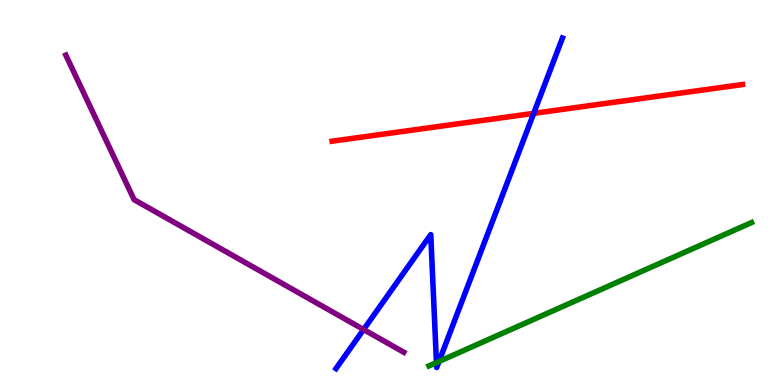[{'lines': ['blue', 'red'], 'intersections': [{'x': 6.89, 'y': 7.06}]}, {'lines': ['green', 'red'], 'intersections': []}, {'lines': ['purple', 'red'], 'intersections': []}, {'lines': ['blue', 'green'], 'intersections': [{'x': 5.63, 'y': 0.582}, {'x': 5.66, 'y': 0.611}]}, {'lines': ['blue', 'purple'], 'intersections': [{'x': 4.69, 'y': 1.44}]}, {'lines': ['green', 'purple'], 'intersections': []}]